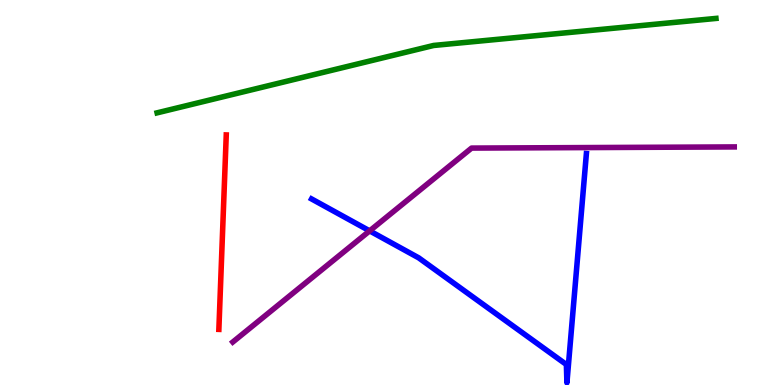[{'lines': ['blue', 'red'], 'intersections': []}, {'lines': ['green', 'red'], 'intersections': []}, {'lines': ['purple', 'red'], 'intersections': []}, {'lines': ['blue', 'green'], 'intersections': []}, {'lines': ['blue', 'purple'], 'intersections': [{'x': 4.77, 'y': 4.0}]}, {'lines': ['green', 'purple'], 'intersections': []}]